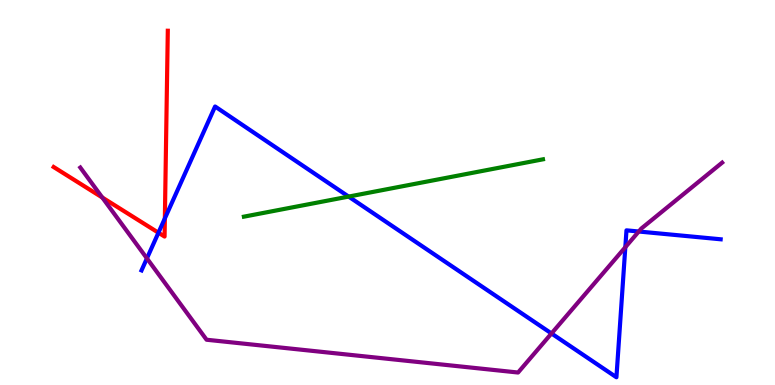[{'lines': ['blue', 'red'], 'intersections': [{'x': 2.04, 'y': 3.96}, {'x': 2.13, 'y': 4.33}]}, {'lines': ['green', 'red'], 'intersections': []}, {'lines': ['purple', 'red'], 'intersections': [{'x': 1.32, 'y': 4.87}]}, {'lines': ['blue', 'green'], 'intersections': [{'x': 4.5, 'y': 4.89}]}, {'lines': ['blue', 'purple'], 'intersections': [{'x': 1.9, 'y': 3.29}, {'x': 7.12, 'y': 1.34}, {'x': 8.07, 'y': 3.58}, {'x': 8.24, 'y': 3.99}]}, {'lines': ['green', 'purple'], 'intersections': []}]